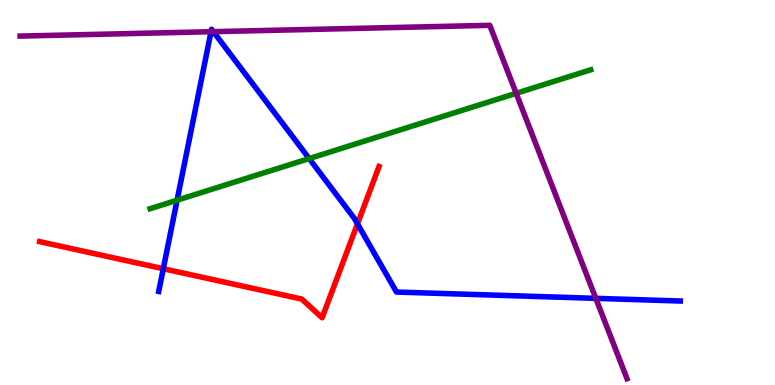[{'lines': ['blue', 'red'], 'intersections': [{'x': 2.11, 'y': 3.02}, {'x': 4.61, 'y': 4.19}]}, {'lines': ['green', 'red'], 'intersections': []}, {'lines': ['purple', 'red'], 'intersections': []}, {'lines': ['blue', 'green'], 'intersections': [{'x': 2.29, 'y': 4.8}, {'x': 3.99, 'y': 5.88}]}, {'lines': ['blue', 'purple'], 'intersections': [{'x': 2.72, 'y': 9.18}, {'x': 2.75, 'y': 9.18}, {'x': 7.69, 'y': 2.25}]}, {'lines': ['green', 'purple'], 'intersections': [{'x': 6.66, 'y': 7.58}]}]